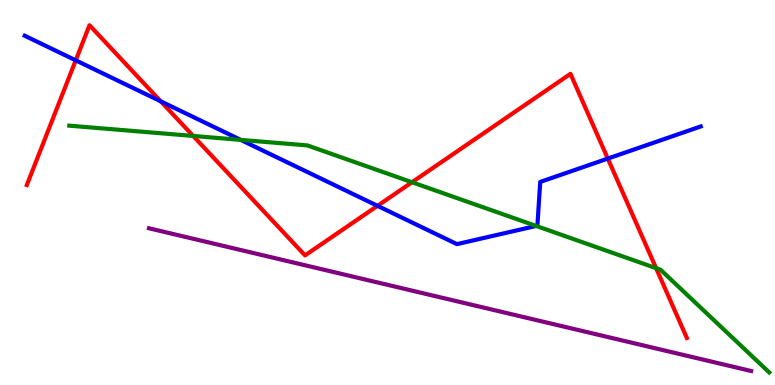[{'lines': ['blue', 'red'], 'intersections': [{'x': 0.977, 'y': 8.43}, {'x': 2.07, 'y': 7.37}, {'x': 4.87, 'y': 4.65}, {'x': 7.84, 'y': 5.88}]}, {'lines': ['green', 'red'], 'intersections': [{'x': 2.49, 'y': 6.47}, {'x': 5.32, 'y': 5.27}, {'x': 8.47, 'y': 3.03}]}, {'lines': ['purple', 'red'], 'intersections': []}, {'lines': ['blue', 'green'], 'intersections': [{'x': 3.11, 'y': 6.37}, {'x': 6.92, 'y': 4.13}]}, {'lines': ['blue', 'purple'], 'intersections': []}, {'lines': ['green', 'purple'], 'intersections': []}]